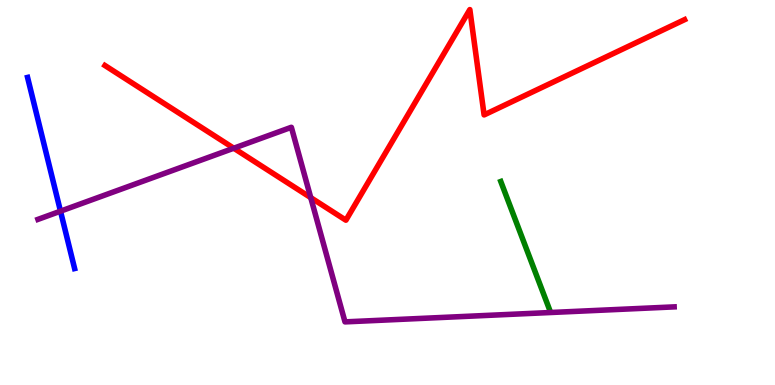[{'lines': ['blue', 'red'], 'intersections': []}, {'lines': ['green', 'red'], 'intersections': []}, {'lines': ['purple', 'red'], 'intersections': [{'x': 3.02, 'y': 6.15}, {'x': 4.01, 'y': 4.87}]}, {'lines': ['blue', 'green'], 'intersections': []}, {'lines': ['blue', 'purple'], 'intersections': [{'x': 0.781, 'y': 4.51}]}, {'lines': ['green', 'purple'], 'intersections': []}]